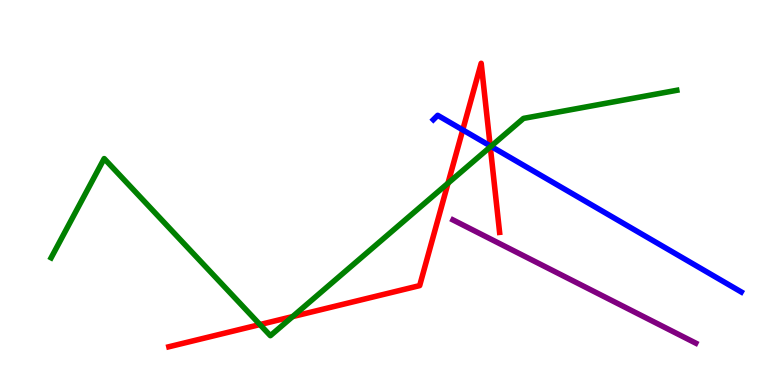[{'lines': ['blue', 'red'], 'intersections': [{'x': 5.97, 'y': 6.63}, {'x': 6.32, 'y': 6.21}]}, {'lines': ['green', 'red'], 'intersections': [{'x': 3.35, 'y': 1.57}, {'x': 3.78, 'y': 1.78}, {'x': 5.78, 'y': 5.24}, {'x': 6.33, 'y': 6.18}]}, {'lines': ['purple', 'red'], 'intersections': []}, {'lines': ['blue', 'green'], 'intersections': [{'x': 6.34, 'y': 6.2}]}, {'lines': ['blue', 'purple'], 'intersections': []}, {'lines': ['green', 'purple'], 'intersections': []}]